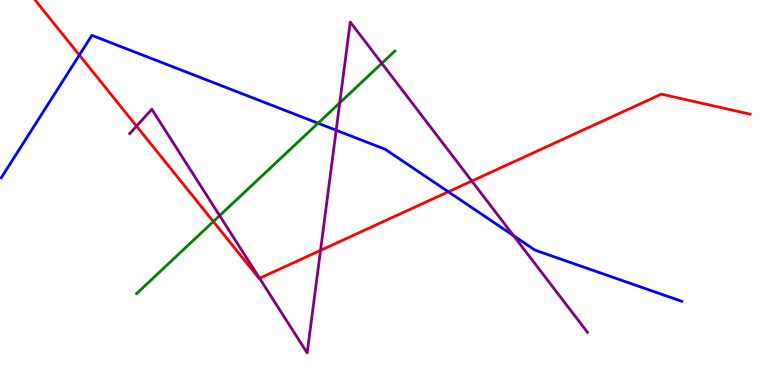[{'lines': ['blue', 'red'], 'intersections': [{'x': 1.02, 'y': 8.57}, {'x': 5.78, 'y': 5.02}]}, {'lines': ['green', 'red'], 'intersections': [{'x': 2.75, 'y': 4.25}]}, {'lines': ['purple', 'red'], 'intersections': [{'x': 1.76, 'y': 6.72}, {'x': 3.35, 'y': 2.77}, {'x': 4.14, 'y': 3.5}, {'x': 6.09, 'y': 5.3}]}, {'lines': ['blue', 'green'], 'intersections': [{'x': 4.1, 'y': 6.8}]}, {'lines': ['blue', 'purple'], 'intersections': [{'x': 4.34, 'y': 6.62}, {'x': 6.63, 'y': 3.88}]}, {'lines': ['green', 'purple'], 'intersections': [{'x': 2.83, 'y': 4.4}, {'x': 4.38, 'y': 7.33}, {'x': 4.93, 'y': 8.36}]}]